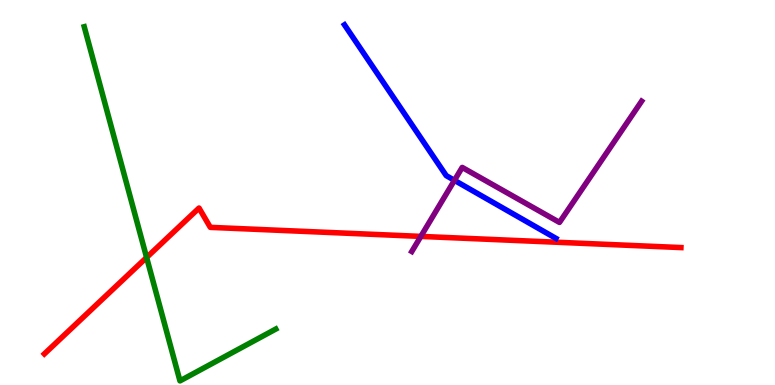[{'lines': ['blue', 'red'], 'intersections': []}, {'lines': ['green', 'red'], 'intersections': [{'x': 1.89, 'y': 3.31}]}, {'lines': ['purple', 'red'], 'intersections': [{'x': 5.43, 'y': 3.86}]}, {'lines': ['blue', 'green'], 'intersections': []}, {'lines': ['blue', 'purple'], 'intersections': [{'x': 5.86, 'y': 5.32}]}, {'lines': ['green', 'purple'], 'intersections': []}]